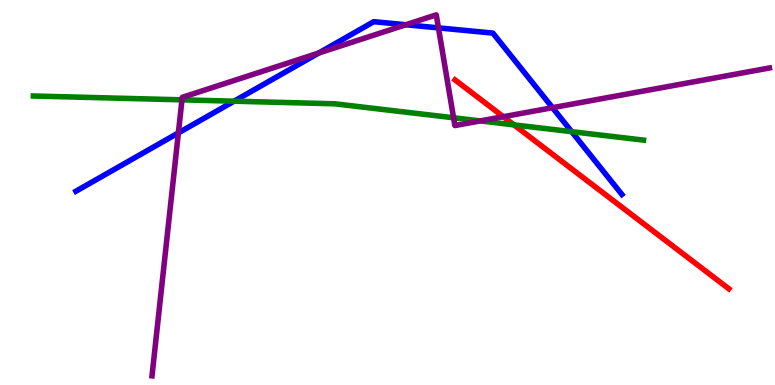[{'lines': ['blue', 'red'], 'intersections': []}, {'lines': ['green', 'red'], 'intersections': [{'x': 6.63, 'y': 6.76}]}, {'lines': ['purple', 'red'], 'intersections': [{'x': 6.49, 'y': 6.97}]}, {'lines': ['blue', 'green'], 'intersections': [{'x': 3.02, 'y': 7.37}, {'x': 7.38, 'y': 6.58}]}, {'lines': ['blue', 'purple'], 'intersections': [{'x': 2.3, 'y': 6.55}, {'x': 4.11, 'y': 8.62}, {'x': 5.24, 'y': 9.36}, {'x': 5.66, 'y': 9.28}, {'x': 7.13, 'y': 7.2}]}, {'lines': ['green', 'purple'], 'intersections': [{'x': 2.35, 'y': 7.41}, {'x': 5.85, 'y': 6.94}, {'x': 6.2, 'y': 6.86}]}]